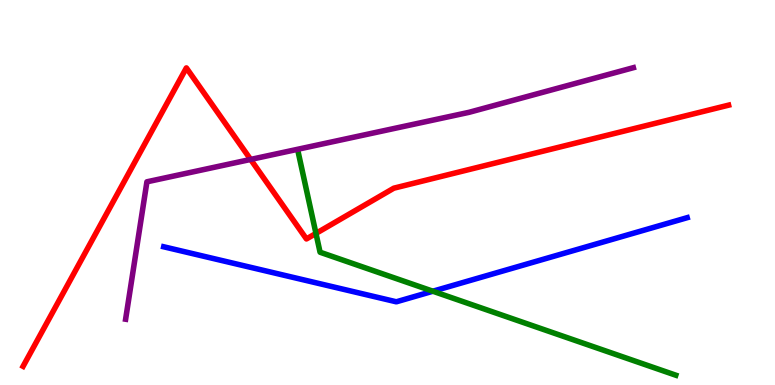[{'lines': ['blue', 'red'], 'intersections': []}, {'lines': ['green', 'red'], 'intersections': [{'x': 4.08, 'y': 3.94}]}, {'lines': ['purple', 'red'], 'intersections': [{'x': 3.23, 'y': 5.86}]}, {'lines': ['blue', 'green'], 'intersections': [{'x': 5.59, 'y': 2.44}]}, {'lines': ['blue', 'purple'], 'intersections': []}, {'lines': ['green', 'purple'], 'intersections': []}]